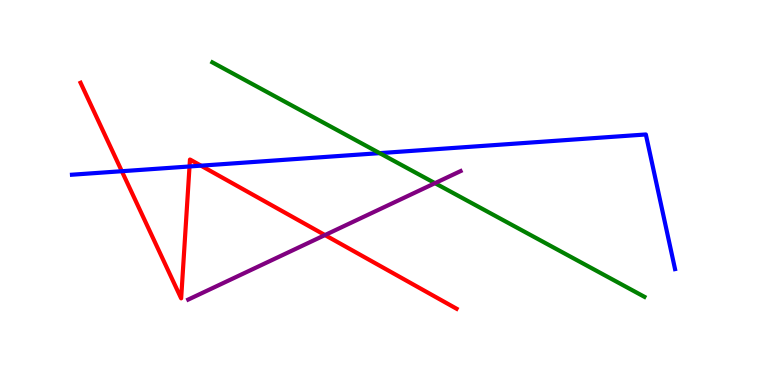[{'lines': ['blue', 'red'], 'intersections': [{'x': 1.57, 'y': 5.55}, {'x': 2.45, 'y': 5.68}, {'x': 2.59, 'y': 5.7}]}, {'lines': ['green', 'red'], 'intersections': []}, {'lines': ['purple', 'red'], 'intersections': [{'x': 4.19, 'y': 3.89}]}, {'lines': ['blue', 'green'], 'intersections': [{'x': 4.9, 'y': 6.02}]}, {'lines': ['blue', 'purple'], 'intersections': []}, {'lines': ['green', 'purple'], 'intersections': [{'x': 5.61, 'y': 5.24}]}]